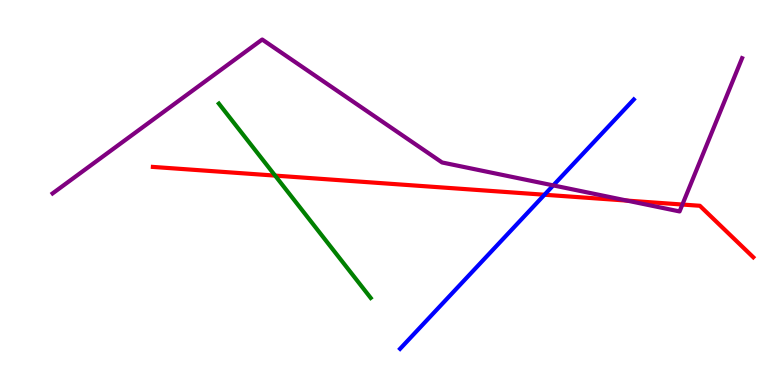[{'lines': ['blue', 'red'], 'intersections': [{'x': 7.03, 'y': 4.94}]}, {'lines': ['green', 'red'], 'intersections': [{'x': 3.55, 'y': 5.44}]}, {'lines': ['purple', 'red'], 'intersections': [{'x': 8.09, 'y': 4.79}, {'x': 8.81, 'y': 4.69}]}, {'lines': ['blue', 'green'], 'intersections': []}, {'lines': ['blue', 'purple'], 'intersections': [{'x': 7.14, 'y': 5.18}]}, {'lines': ['green', 'purple'], 'intersections': []}]